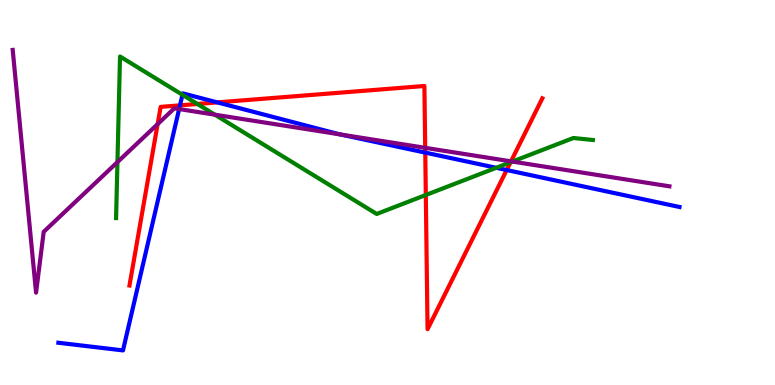[{'lines': ['blue', 'red'], 'intersections': [{'x': 2.32, 'y': 7.26}, {'x': 2.8, 'y': 7.34}, {'x': 5.49, 'y': 6.04}, {'x': 6.54, 'y': 5.58}]}, {'lines': ['green', 'red'], 'intersections': [{'x': 2.55, 'y': 7.3}, {'x': 5.49, 'y': 4.94}, {'x': 6.59, 'y': 5.79}]}, {'lines': ['purple', 'red'], 'intersections': [{'x': 2.03, 'y': 6.78}, {'x': 5.49, 'y': 6.16}, {'x': 6.59, 'y': 5.81}]}, {'lines': ['blue', 'green'], 'intersections': [{'x': 2.35, 'y': 7.54}, {'x': 6.4, 'y': 5.64}]}, {'lines': ['blue', 'purple'], 'intersections': [{'x': 2.31, 'y': 7.17}, {'x': 4.39, 'y': 6.51}]}, {'lines': ['green', 'purple'], 'intersections': [{'x': 1.52, 'y': 5.79}, {'x': 2.77, 'y': 7.02}, {'x': 6.61, 'y': 5.8}]}]